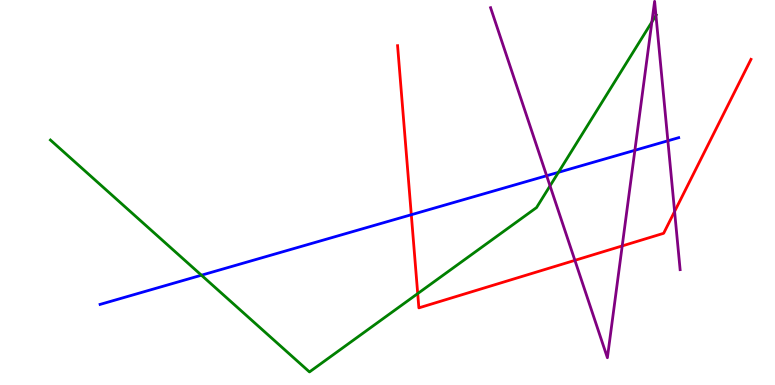[{'lines': ['blue', 'red'], 'intersections': [{'x': 5.31, 'y': 4.42}]}, {'lines': ['green', 'red'], 'intersections': [{'x': 5.39, 'y': 2.37}]}, {'lines': ['purple', 'red'], 'intersections': [{'x': 7.42, 'y': 3.24}, {'x': 8.03, 'y': 3.61}, {'x': 8.7, 'y': 4.51}]}, {'lines': ['blue', 'green'], 'intersections': [{'x': 2.6, 'y': 2.85}, {'x': 7.21, 'y': 5.52}]}, {'lines': ['blue', 'purple'], 'intersections': [{'x': 7.05, 'y': 5.44}, {'x': 8.19, 'y': 6.1}, {'x': 8.62, 'y': 6.34}]}, {'lines': ['green', 'purple'], 'intersections': [{'x': 7.1, 'y': 5.17}, {'x': 8.41, 'y': 9.43}, {'x': 8.46, 'y': 9.6}]}]